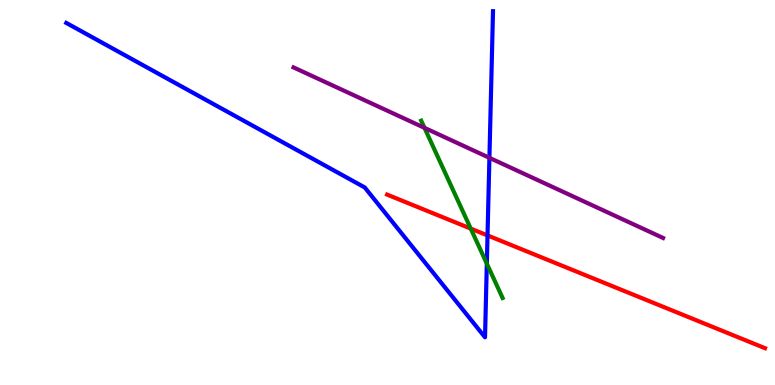[{'lines': ['blue', 'red'], 'intersections': [{'x': 6.29, 'y': 3.89}]}, {'lines': ['green', 'red'], 'intersections': [{'x': 6.07, 'y': 4.06}]}, {'lines': ['purple', 'red'], 'intersections': []}, {'lines': ['blue', 'green'], 'intersections': [{'x': 6.28, 'y': 3.15}]}, {'lines': ['blue', 'purple'], 'intersections': [{'x': 6.32, 'y': 5.9}]}, {'lines': ['green', 'purple'], 'intersections': [{'x': 5.48, 'y': 6.68}]}]